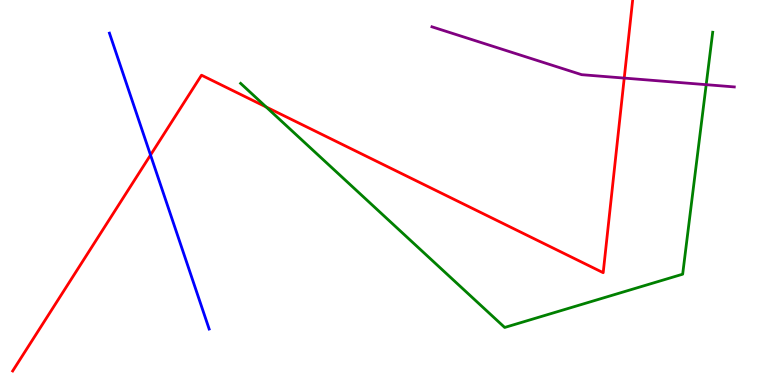[{'lines': ['blue', 'red'], 'intersections': [{'x': 1.94, 'y': 5.97}]}, {'lines': ['green', 'red'], 'intersections': [{'x': 3.43, 'y': 7.22}]}, {'lines': ['purple', 'red'], 'intersections': [{'x': 8.05, 'y': 7.97}]}, {'lines': ['blue', 'green'], 'intersections': []}, {'lines': ['blue', 'purple'], 'intersections': []}, {'lines': ['green', 'purple'], 'intersections': [{'x': 9.11, 'y': 7.8}]}]